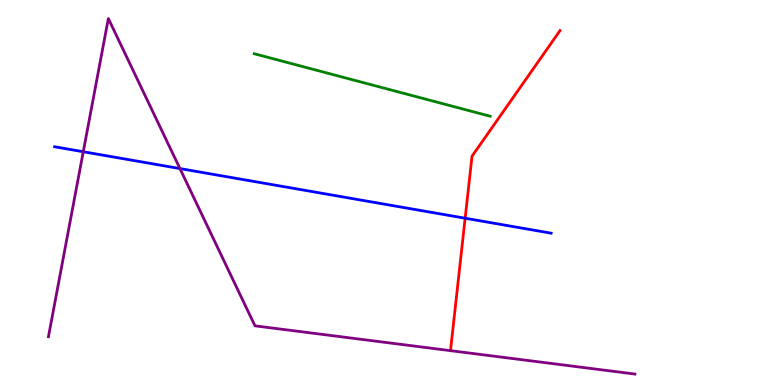[{'lines': ['blue', 'red'], 'intersections': [{'x': 6.0, 'y': 4.33}]}, {'lines': ['green', 'red'], 'intersections': []}, {'lines': ['purple', 'red'], 'intersections': [{'x': 5.81, 'y': 0.892}]}, {'lines': ['blue', 'green'], 'intersections': []}, {'lines': ['blue', 'purple'], 'intersections': [{'x': 1.07, 'y': 6.06}, {'x': 2.32, 'y': 5.62}]}, {'lines': ['green', 'purple'], 'intersections': []}]